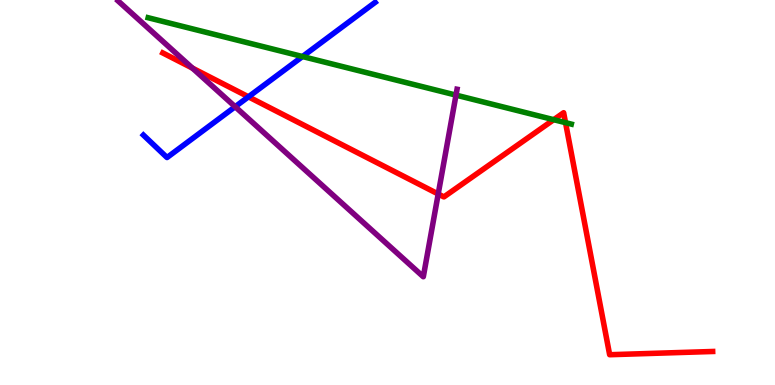[{'lines': ['blue', 'red'], 'intersections': [{'x': 3.21, 'y': 7.49}]}, {'lines': ['green', 'red'], 'intersections': [{'x': 7.14, 'y': 6.89}, {'x': 7.3, 'y': 6.81}]}, {'lines': ['purple', 'red'], 'intersections': [{'x': 2.48, 'y': 8.23}, {'x': 5.65, 'y': 4.96}]}, {'lines': ['blue', 'green'], 'intersections': [{'x': 3.9, 'y': 8.53}]}, {'lines': ['blue', 'purple'], 'intersections': [{'x': 3.03, 'y': 7.23}]}, {'lines': ['green', 'purple'], 'intersections': [{'x': 5.88, 'y': 7.53}]}]